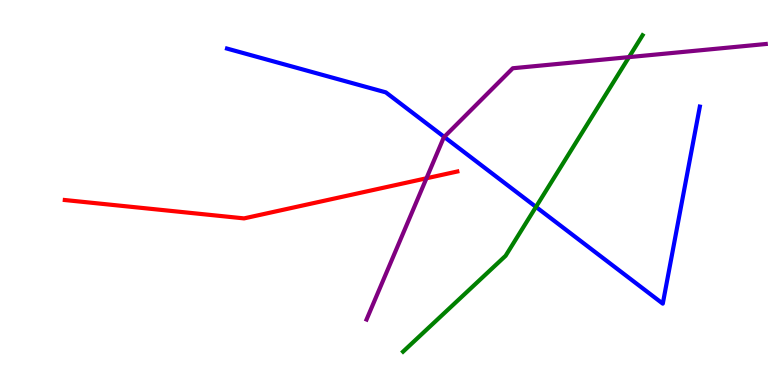[{'lines': ['blue', 'red'], 'intersections': []}, {'lines': ['green', 'red'], 'intersections': []}, {'lines': ['purple', 'red'], 'intersections': [{'x': 5.5, 'y': 5.37}]}, {'lines': ['blue', 'green'], 'intersections': [{'x': 6.92, 'y': 4.63}]}, {'lines': ['blue', 'purple'], 'intersections': [{'x': 5.73, 'y': 6.44}]}, {'lines': ['green', 'purple'], 'intersections': [{'x': 8.12, 'y': 8.52}]}]